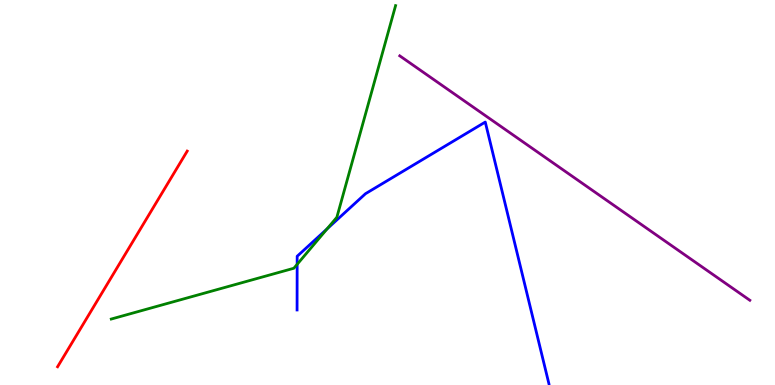[{'lines': ['blue', 'red'], 'intersections': []}, {'lines': ['green', 'red'], 'intersections': []}, {'lines': ['purple', 'red'], 'intersections': []}, {'lines': ['blue', 'green'], 'intersections': [{'x': 3.83, 'y': 3.13}, {'x': 4.22, 'y': 4.05}]}, {'lines': ['blue', 'purple'], 'intersections': []}, {'lines': ['green', 'purple'], 'intersections': []}]